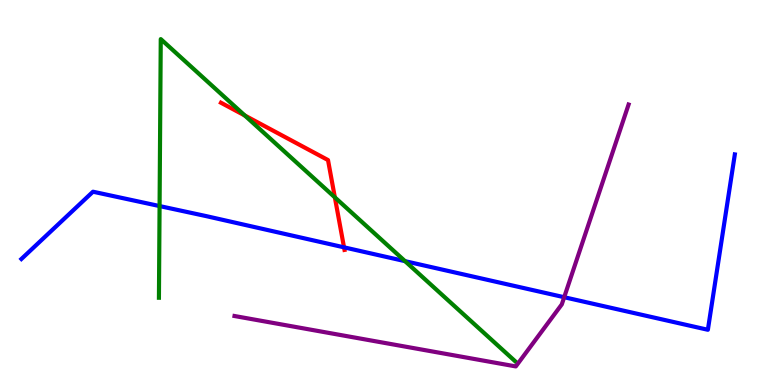[{'lines': ['blue', 'red'], 'intersections': [{'x': 4.44, 'y': 3.58}]}, {'lines': ['green', 'red'], 'intersections': [{'x': 3.16, 'y': 7.0}, {'x': 4.32, 'y': 4.87}]}, {'lines': ['purple', 'red'], 'intersections': []}, {'lines': ['blue', 'green'], 'intersections': [{'x': 2.06, 'y': 4.65}, {'x': 5.23, 'y': 3.22}]}, {'lines': ['blue', 'purple'], 'intersections': [{'x': 7.28, 'y': 2.28}]}, {'lines': ['green', 'purple'], 'intersections': []}]